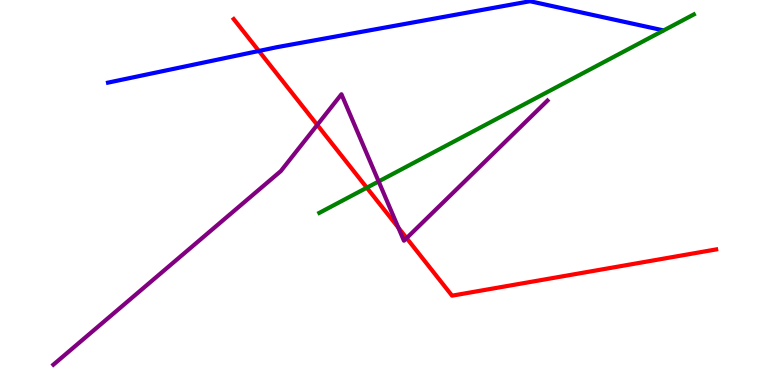[{'lines': ['blue', 'red'], 'intersections': [{'x': 3.34, 'y': 8.68}]}, {'lines': ['green', 'red'], 'intersections': [{'x': 4.73, 'y': 5.12}]}, {'lines': ['purple', 'red'], 'intersections': [{'x': 4.09, 'y': 6.76}, {'x': 5.14, 'y': 4.09}, {'x': 5.25, 'y': 3.82}]}, {'lines': ['blue', 'green'], 'intersections': []}, {'lines': ['blue', 'purple'], 'intersections': []}, {'lines': ['green', 'purple'], 'intersections': [{'x': 4.89, 'y': 5.29}]}]